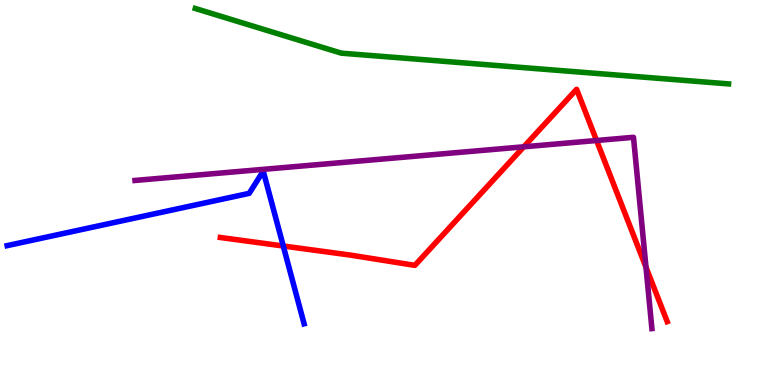[{'lines': ['blue', 'red'], 'intersections': [{'x': 3.66, 'y': 3.61}]}, {'lines': ['green', 'red'], 'intersections': []}, {'lines': ['purple', 'red'], 'intersections': [{'x': 6.76, 'y': 6.19}, {'x': 7.7, 'y': 6.35}, {'x': 8.34, 'y': 3.06}]}, {'lines': ['blue', 'green'], 'intersections': []}, {'lines': ['blue', 'purple'], 'intersections': []}, {'lines': ['green', 'purple'], 'intersections': []}]